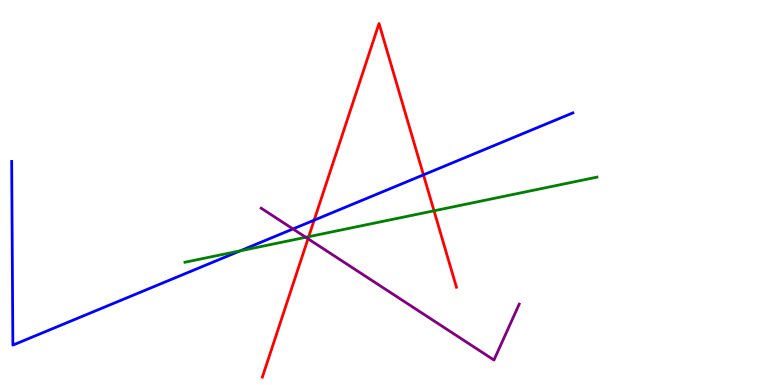[{'lines': ['blue', 'red'], 'intersections': [{'x': 4.05, 'y': 4.28}, {'x': 5.46, 'y': 5.46}]}, {'lines': ['green', 'red'], 'intersections': [{'x': 3.98, 'y': 3.85}, {'x': 5.6, 'y': 4.52}]}, {'lines': ['purple', 'red'], 'intersections': [{'x': 3.97, 'y': 3.8}]}, {'lines': ['blue', 'green'], 'intersections': [{'x': 3.1, 'y': 3.49}]}, {'lines': ['blue', 'purple'], 'intersections': [{'x': 3.78, 'y': 4.05}]}, {'lines': ['green', 'purple'], 'intersections': [{'x': 3.95, 'y': 3.84}]}]